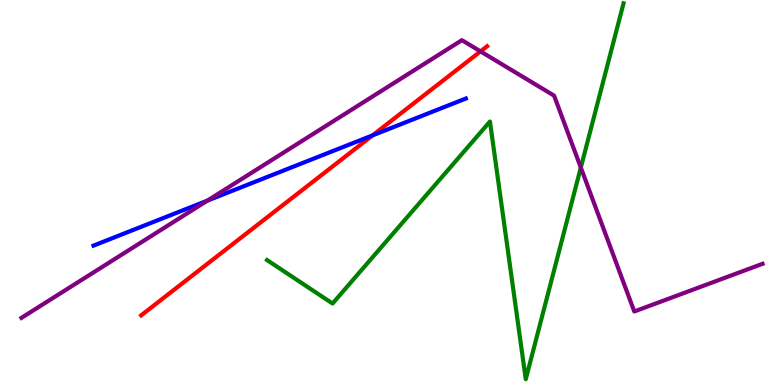[{'lines': ['blue', 'red'], 'intersections': [{'x': 4.81, 'y': 6.48}]}, {'lines': ['green', 'red'], 'intersections': []}, {'lines': ['purple', 'red'], 'intersections': [{'x': 6.2, 'y': 8.67}]}, {'lines': ['blue', 'green'], 'intersections': []}, {'lines': ['blue', 'purple'], 'intersections': [{'x': 2.68, 'y': 4.79}]}, {'lines': ['green', 'purple'], 'intersections': [{'x': 7.49, 'y': 5.65}]}]